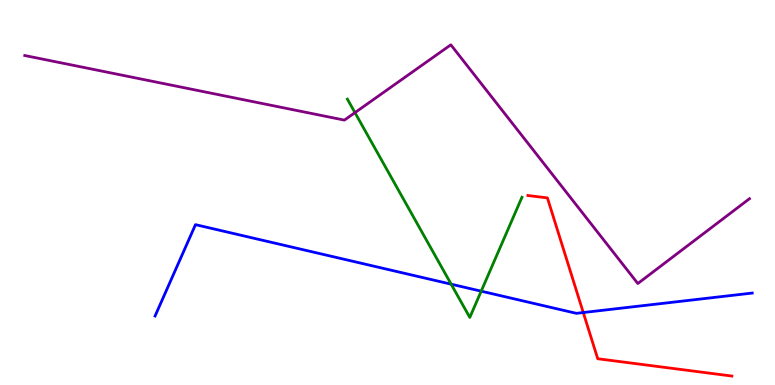[{'lines': ['blue', 'red'], 'intersections': [{'x': 7.53, 'y': 1.88}]}, {'lines': ['green', 'red'], 'intersections': []}, {'lines': ['purple', 'red'], 'intersections': []}, {'lines': ['blue', 'green'], 'intersections': [{'x': 5.82, 'y': 2.62}, {'x': 6.21, 'y': 2.44}]}, {'lines': ['blue', 'purple'], 'intersections': []}, {'lines': ['green', 'purple'], 'intersections': [{'x': 4.58, 'y': 7.07}]}]